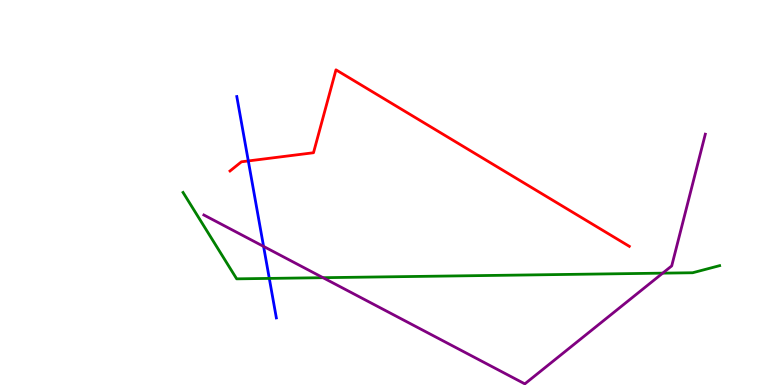[{'lines': ['blue', 'red'], 'intersections': [{'x': 3.2, 'y': 5.82}]}, {'lines': ['green', 'red'], 'intersections': []}, {'lines': ['purple', 'red'], 'intersections': []}, {'lines': ['blue', 'green'], 'intersections': [{'x': 3.47, 'y': 2.77}]}, {'lines': ['blue', 'purple'], 'intersections': [{'x': 3.4, 'y': 3.6}]}, {'lines': ['green', 'purple'], 'intersections': [{'x': 4.17, 'y': 2.79}, {'x': 8.55, 'y': 2.91}]}]